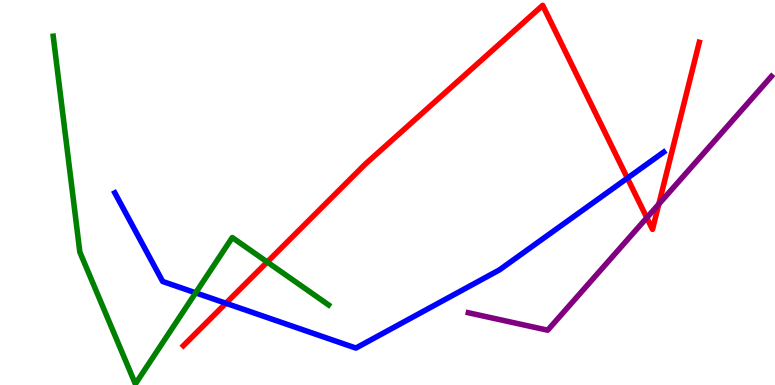[{'lines': ['blue', 'red'], 'intersections': [{'x': 2.91, 'y': 2.12}, {'x': 8.1, 'y': 5.37}]}, {'lines': ['green', 'red'], 'intersections': [{'x': 3.45, 'y': 3.19}]}, {'lines': ['purple', 'red'], 'intersections': [{'x': 8.35, 'y': 4.34}, {'x': 8.5, 'y': 4.7}]}, {'lines': ['blue', 'green'], 'intersections': [{'x': 2.52, 'y': 2.39}]}, {'lines': ['blue', 'purple'], 'intersections': []}, {'lines': ['green', 'purple'], 'intersections': []}]